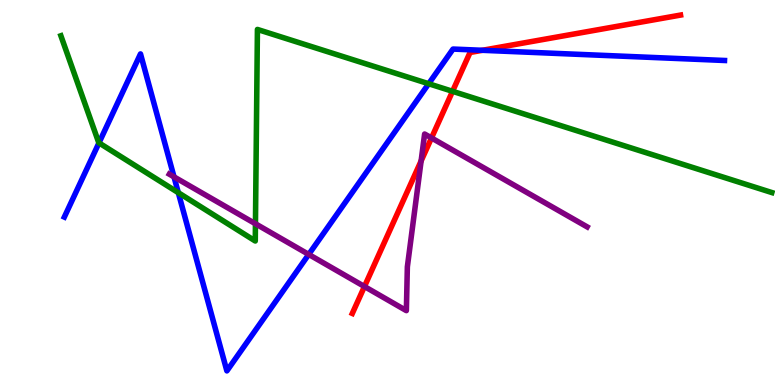[{'lines': ['blue', 'red'], 'intersections': [{'x': 6.22, 'y': 8.69}]}, {'lines': ['green', 'red'], 'intersections': [{'x': 5.84, 'y': 7.63}]}, {'lines': ['purple', 'red'], 'intersections': [{'x': 4.7, 'y': 2.56}, {'x': 5.43, 'y': 5.82}, {'x': 5.57, 'y': 6.42}]}, {'lines': ['blue', 'green'], 'intersections': [{'x': 1.28, 'y': 6.29}, {'x': 2.3, 'y': 5.0}, {'x': 5.53, 'y': 7.83}]}, {'lines': ['blue', 'purple'], 'intersections': [{'x': 2.25, 'y': 5.41}, {'x': 3.98, 'y': 3.39}]}, {'lines': ['green', 'purple'], 'intersections': [{'x': 3.3, 'y': 4.19}]}]